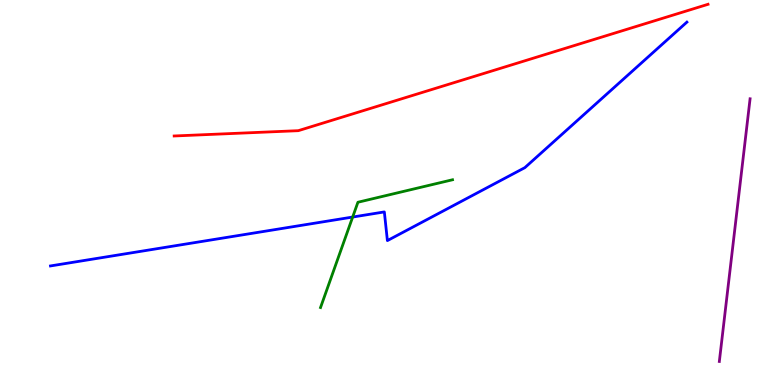[{'lines': ['blue', 'red'], 'intersections': []}, {'lines': ['green', 'red'], 'intersections': []}, {'lines': ['purple', 'red'], 'intersections': []}, {'lines': ['blue', 'green'], 'intersections': [{'x': 4.55, 'y': 4.36}]}, {'lines': ['blue', 'purple'], 'intersections': []}, {'lines': ['green', 'purple'], 'intersections': []}]